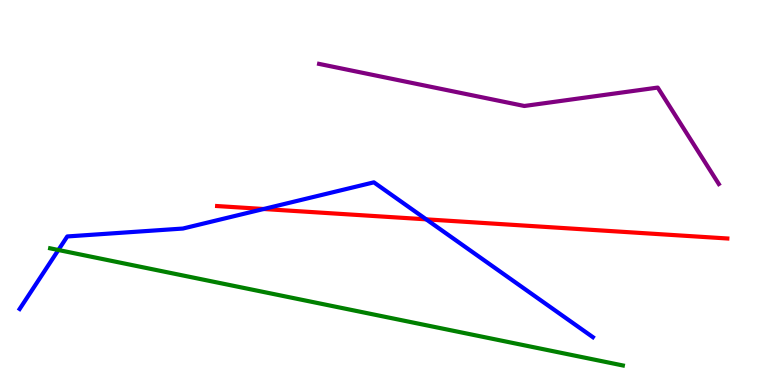[{'lines': ['blue', 'red'], 'intersections': [{'x': 3.4, 'y': 4.57}, {'x': 5.5, 'y': 4.3}]}, {'lines': ['green', 'red'], 'intersections': []}, {'lines': ['purple', 'red'], 'intersections': []}, {'lines': ['blue', 'green'], 'intersections': [{'x': 0.753, 'y': 3.51}]}, {'lines': ['blue', 'purple'], 'intersections': []}, {'lines': ['green', 'purple'], 'intersections': []}]